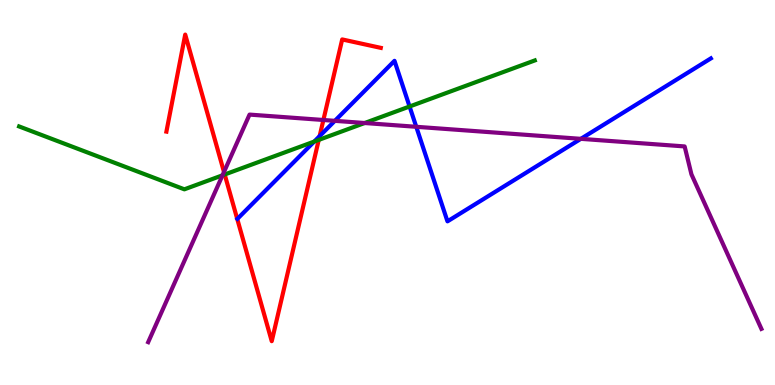[{'lines': ['blue', 'red'], 'intersections': [{'x': 4.12, 'y': 6.46}]}, {'lines': ['green', 'red'], 'intersections': [{'x': 2.9, 'y': 5.47}, {'x': 4.11, 'y': 6.37}]}, {'lines': ['purple', 'red'], 'intersections': [{'x': 2.89, 'y': 5.53}, {'x': 4.17, 'y': 6.88}]}, {'lines': ['blue', 'green'], 'intersections': [{'x': 4.05, 'y': 6.32}, {'x': 5.28, 'y': 7.23}]}, {'lines': ['blue', 'purple'], 'intersections': [{'x': 4.32, 'y': 6.86}, {'x': 5.37, 'y': 6.71}, {'x': 7.49, 'y': 6.39}]}, {'lines': ['green', 'purple'], 'intersections': [{'x': 2.87, 'y': 5.45}, {'x': 4.71, 'y': 6.8}]}]